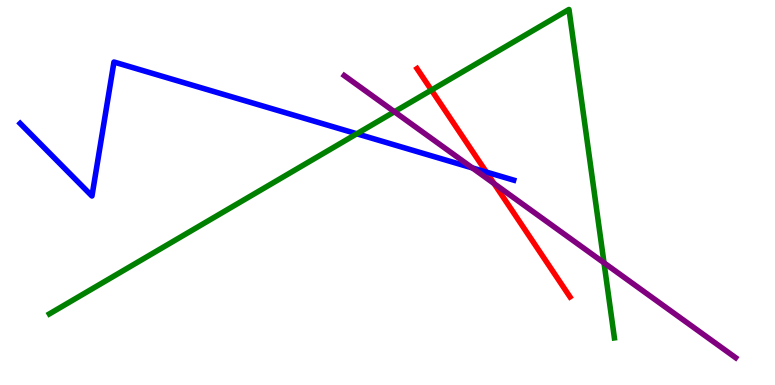[{'lines': ['blue', 'red'], 'intersections': [{'x': 6.28, 'y': 5.53}]}, {'lines': ['green', 'red'], 'intersections': [{'x': 5.57, 'y': 7.66}]}, {'lines': ['purple', 'red'], 'intersections': [{'x': 6.37, 'y': 5.23}]}, {'lines': ['blue', 'green'], 'intersections': [{'x': 4.6, 'y': 6.53}]}, {'lines': ['blue', 'purple'], 'intersections': [{'x': 6.1, 'y': 5.64}]}, {'lines': ['green', 'purple'], 'intersections': [{'x': 5.09, 'y': 7.1}, {'x': 7.79, 'y': 3.17}]}]